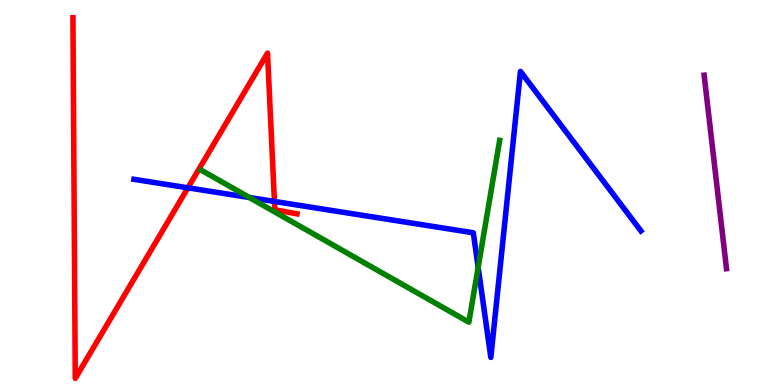[{'lines': ['blue', 'red'], 'intersections': [{'x': 2.42, 'y': 5.12}, {'x': 3.54, 'y': 4.77}]}, {'lines': ['green', 'red'], 'intersections': []}, {'lines': ['purple', 'red'], 'intersections': []}, {'lines': ['blue', 'green'], 'intersections': [{'x': 3.22, 'y': 4.87}, {'x': 6.17, 'y': 3.06}]}, {'lines': ['blue', 'purple'], 'intersections': []}, {'lines': ['green', 'purple'], 'intersections': []}]